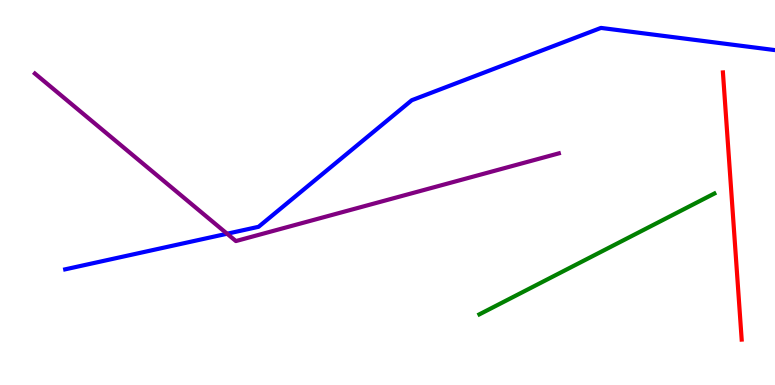[{'lines': ['blue', 'red'], 'intersections': []}, {'lines': ['green', 'red'], 'intersections': []}, {'lines': ['purple', 'red'], 'intersections': []}, {'lines': ['blue', 'green'], 'intersections': []}, {'lines': ['blue', 'purple'], 'intersections': [{'x': 2.93, 'y': 3.93}]}, {'lines': ['green', 'purple'], 'intersections': []}]